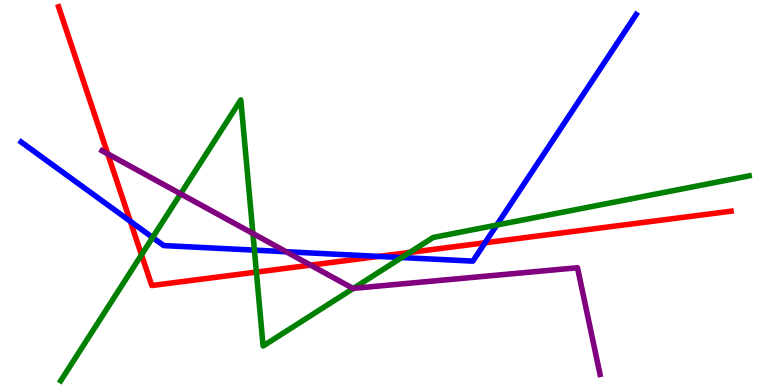[{'lines': ['blue', 'red'], 'intersections': [{'x': 1.68, 'y': 4.25}, {'x': 4.89, 'y': 3.34}, {'x': 6.26, 'y': 3.69}]}, {'lines': ['green', 'red'], 'intersections': [{'x': 1.83, 'y': 3.38}, {'x': 3.31, 'y': 2.93}, {'x': 5.29, 'y': 3.44}]}, {'lines': ['purple', 'red'], 'intersections': [{'x': 1.39, 'y': 6.0}, {'x': 4.01, 'y': 3.11}]}, {'lines': ['blue', 'green'], 'intersections': [{'x': 1.97, 'y': 3.83}, {'x': 3.28, 'y': 3.5}, {'x': 5.18, 'y': 3.31}, {'x': 6.41, 'y': 4.15}]}, {'lines': ['blue', 'purple'], 'intersections': [{'x': 3.69, 'y': 3.46}]}, {'lines': ['green', 'purple'], 'intersections': [{'x': 2.33, 'y': 4.97}, {'x': 3.26, 'y': 3.94}, {'x': 4.56, 'y': 2.51}]}]